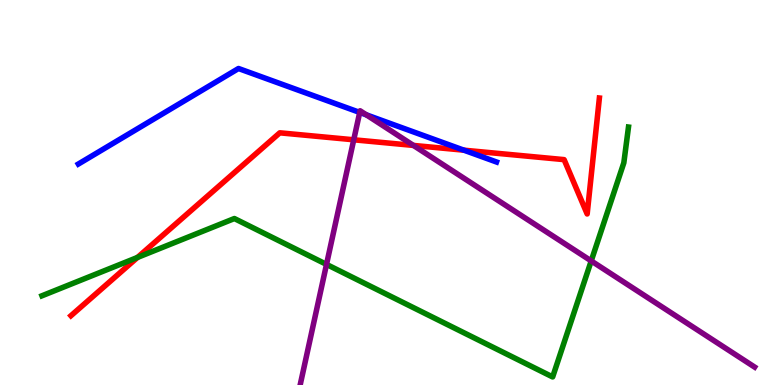[{'lines': ['blue', 'red'], 'intersections': [{'x': 5.99, 'y': 6.1}]}, {'lines': ['green', 'red'], 'intersections': [{'x': 1.77, 'y': 3.31}]}, {'lines': ['purple', 'red'], 'intersections': [{'x': 4.56, 'y': 6.37}, {'x': 5.33, 'y': 6.22}]}, {'lines': ['blue', 'green'], 'intersections': []}, {'lines': ['blue', 'purple'], 'intersections': [{'x': 4.64, 'y': 7.08}, {'x': 4.73, 'y': 7.02}]}, {'lines': ['green', 'purple'], 'intersections': [{'x': 4.21, 'y': 3.13}, {'x': 7.63, 'y': 3.22}]}]